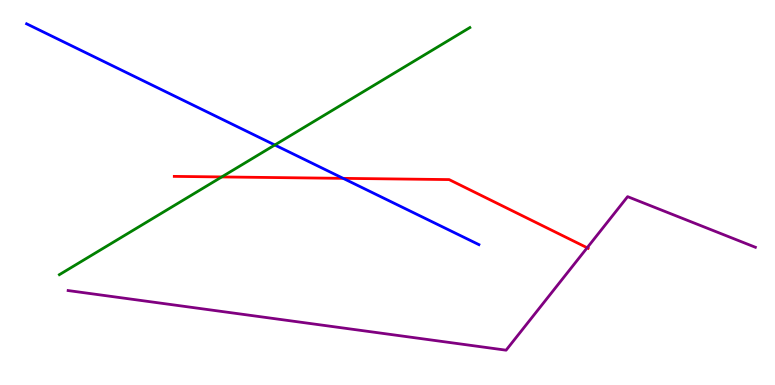[{'lines': ['blue', 'red'], 'intersections': [{'x': 4.43, 'y': 5.37}]}, {'lines': ['green', 'red'], 'intersections': [{'x': 2.86, 'y': 5.4}]}, {'lines': ['purple', 'red'], 'intersections': [{'x': 7.58, 'y': 3.56}]}, {'lines': ['blue', 'green'], 'intersections': [{'x': 3.55, 'y': 6.23}]}, {'lines': ['blue', 'purple'], 'intersections': []}, {'lines': ['green', 'purple'], 'intersections': []}]